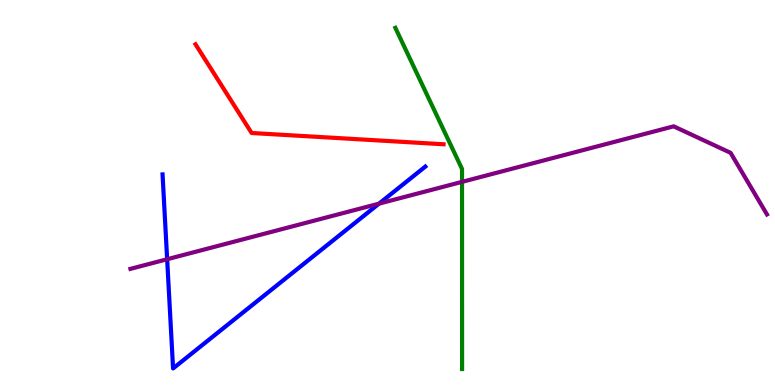[{'lines': ['blue', 'red'], 'intersections': []}, {'lines': ['green', 'red'], 'intersections': []}, {'lines': ['purple', 'red'], 'intersections': []}, {'lines': ['blue', 'green'], 'intersections': []}, {'lines': ['blue', 'purple'], 'intersections': [{'x': 2.16, 'y': 3.27}, {'x': 4.89, 'y': 4.71}]}, {'lines': ['green', 'purple'], 'intersections': [{'x': 5.96, 'y': 5.28}]}]